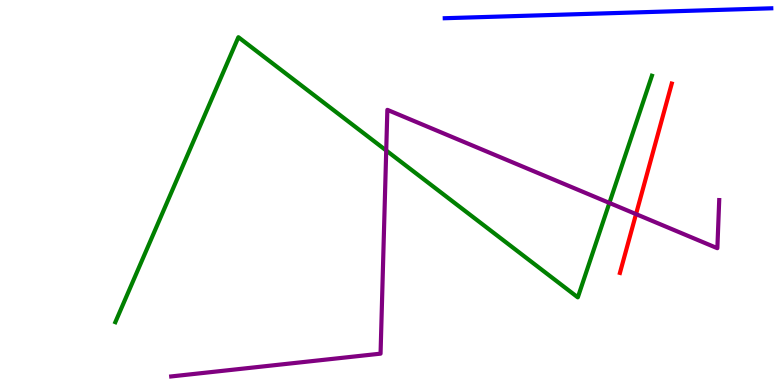[{'lines': ['blue', 'red'], 'intersections': []}, {'lines': ['green', 'red'], 'intersections': []}, {'lines': ['purple', 'red'], 'intersections': [{'x': 8.21, 'y': 4.44}]}, {'lines': ['blue', 'green'], 'intersections': []}, {'lines': ['blue', 'purple'], 'intersections': []}, {'lines': ['green', 'purple'], 'intersections': [{'x': 4.98, 'y': 6.09}, {'x': 7.86, 'y': 4.73}]}]